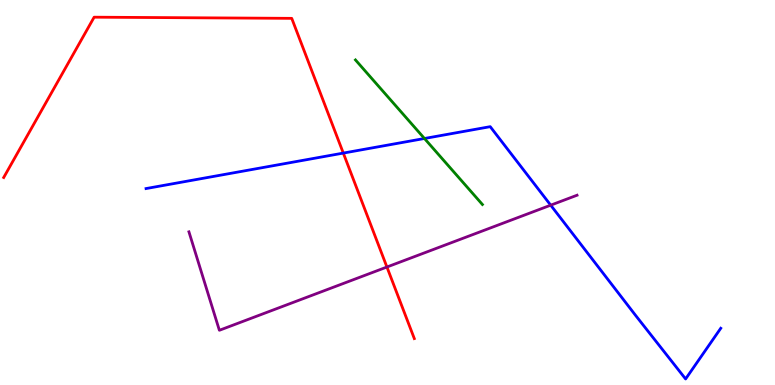[{'lines': ['blue', 'red'], 'intersections': [{'x': 4.43, 'y': 6.02}]}, {'lines': ['green', 'red'], 'intersections': []}, {'lines': ['purple', 'red'], 'intersections': [{'x': 4.99, 'y': 3.06}]}, {'lines': ['blue', 'green'], 'intersections': [{'x': 5.48, 'y': 6.4}]}, {'lines': ['blue', 'purple'], 'intersections': [{'x': 7.11, 'y': 4.67}]}, {'lines': ['green', 'purple'], 'intersections': []}]